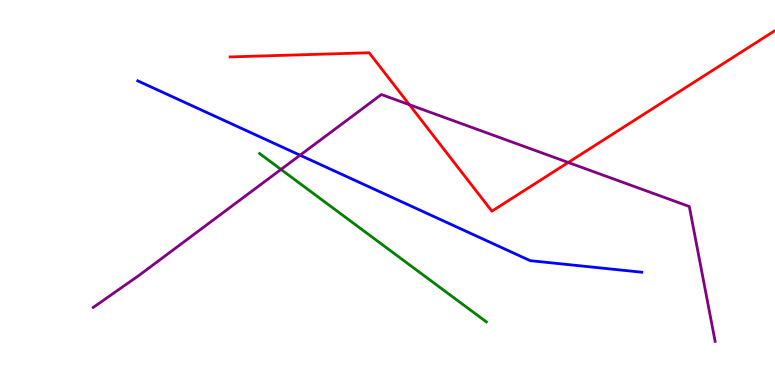[{'lines': ['blue', 'red'], 'intersections': []}, {'lines': ['green', 'red'], 'intersections': []}, {'lines': ['purple', 'red'], 'intersections': [{'x': 5.28, 'y': 7.28}, {'x': 7.33, 'y': 5.78}]}, {'lines': ['blue', 'green'], 'intersections': []}, {'lines': ['blue', 'purple'], 'intersections': [{'x': 3.87, 'y': 5.97}]}, {'lines': ['green', 'purple'], 'intersections': [{'x': 3.63, 'y': 5.6}]}]